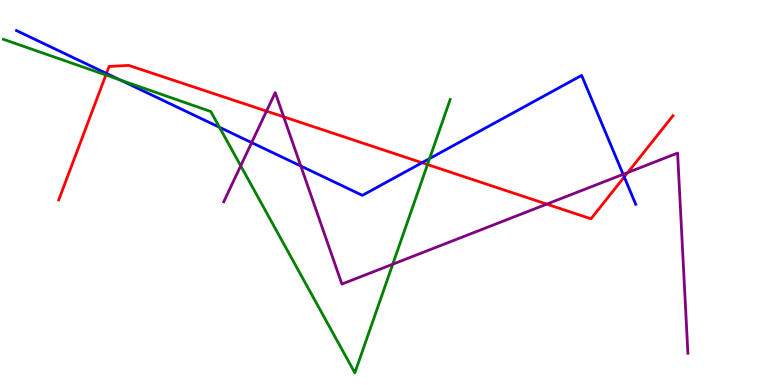[{'lines': ['blue', 'red'], 'intersections': [{'x': 1.37, 'y': 8.09}, {'x': 5.45, 'y': 5.77}, {'x': 8.05, 'y': 5.4}]}, {'lines': ['green', 'red'], 'intersections': [{'x': 1.37, 'y': 8.05}, {'x': 5.52, 'y': 5.73}]}, {'lines': ['purple', 'red'], 'intersections': [{'x': 3.44, 'y': 7.11}, {'x': 3.66, 'y': 6.97}, {'x': 7.05, 'y': 4.7}, {'x': 8.1, 'y': 5.52}]}, {'lines': ['blue', 'green'], 'intersections': [{'x': 1.55, 'y': 7.92}, {'x': 2.83, 'y': 6.69}, {'x': 5.54, 'y': 5.88}]}, {'lines': ['blue', 'purple'], 'intersections': [{'x': 3.25, 'y': 6.3}, {'x': 3.88, 'y': 5.69}, {'x': 8.04, 'y': 5.47}]}, {'lines': ['green', 'purple'], 'intersections': [{'x': 3.11, 'y': 5.69}, {'x': 5.07, 'y': 3.14}]}]